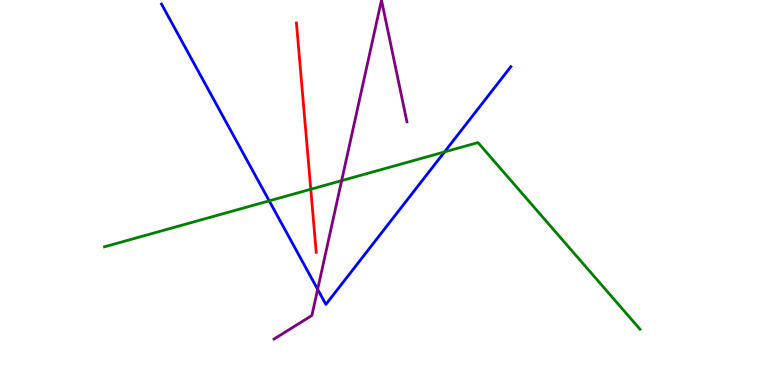[{'lines': ['blue', 'red'], 'intersections': []}, {'lines': ['green', 'red'], 'intersections': [{'x': 4.01, 'y': 5.08}]}, {'lines': ['purple', 'red'], 'intersections': []}, {'lines': ['blue', 'green'], 'intersections': [{'x': 3.47, 'y': 4.78}, {'x': 5.74, 'y': 6.05}]}, {'lines': ['blue', 'purple'], 'intersections': [{'x': 4.1, 'y': 2.48}]}, {'lines': ['green', 'purple'], 'intersections': [{'x': 4.41, 'y': 5.31}]}]